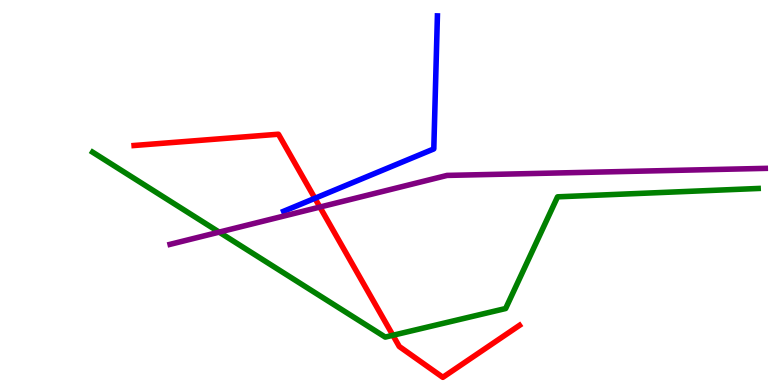[{'lines': ['blue', 'red'], 'intersections': [{'x': 4.06, 'y': 4.85}]}, {'lines': ['green', 'red'], 'intersections': [{'x': 5.07, 'y': 1.29}]}, {'lines': ['purple', 'red'], 'intersections': [{'x': 4.13, 'y': 4.62}]}, {'lines': ['blue', 'green'], 'intersections': []}, {'lines': ['blue', 'purple'], 'intersections': []}, {'lines': ['green', 'purple'], 'intersections': [{'x': 2.83, 'y': 3.97}]}]